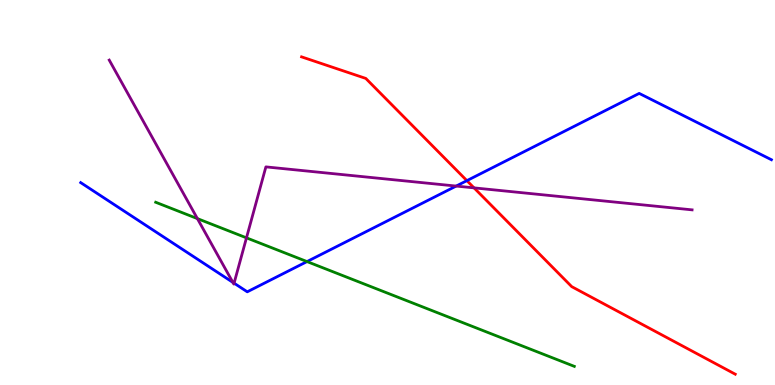[{'lines': ['blue', 'red'], 'intersections': [{'x': 6.02, 'y': 5.31}]}, {'lines': ['green', 'red'], 'intersections': []}, {'lines': ['purple', 'red'], 'intersections': [{'x': 6.12, 'y': 5.12}]}, {'lines': ['blue', 'green'], 'intersections': [{'x': 3.96, 'y': 3.21}]}, {'lines': ['blue', 'purple'], 'intersections': [{'x': 3.0, 'y': 2.67}, {'x': 3.02, 'y': 2.64}, {'x': 5.89, 'y': 5.17}]}, {'lines': ['green', 'purple'], 'intersections': [{'x': 2.55, 'y': 4.32}, {'x': 3.18, 'y': 3.82}]}]